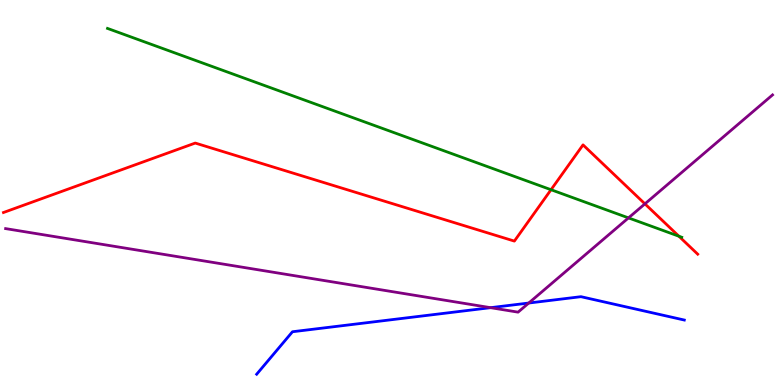[{'lines': ['blue', 'red'], 'intersections': []}, {'lines': ['green', 'red'], 'intersections': [{'x': 7.11, 'y': 5.07}, {'x': 8.76, 'y': 3.86}]}, {'lines': ['purple', 'red'], 'intersections': [{'x': 8.32, 'y': 4.7}]}, {'lines': ['blue', 'green'], 'intersections': []}, {'lines': ['blue', 'purple'], 'intersections': [{'x': 6.33, 'y': 2.01}, {'x': 6.82, 'y': 2.13}]}, {'lines': ['green', 'purple'], 'intersections': [{'x': 8.11, 'y': 4.34}]}]